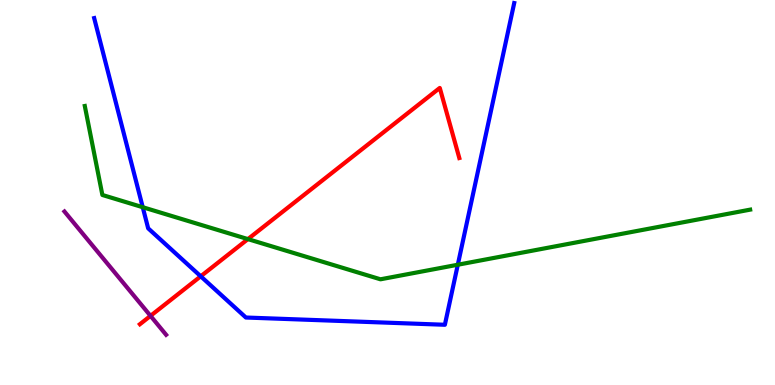[{'lines': ['blue', 'red'], 'intersections': [{'x': 2.59, 'y': 2.82}]}, {'lines': ['green', 'red'], 'intersections': [{'x': 3.2, 'y': 3.79}]}, {'lines': ['purple', 'red'], 'intersections': [{'x': 1.94, 'y': 1.8}]}, {'lines': ['blue', 'green'], 'intersections': [{'x': 1.84, 'y': 4.62}, {'x': 5.91, 'y': 3.12}]}, {'lines': ['blue', 'purple'], 'intersections': []}, {'lines': ['green', 'purple'], 'intersections': []}]